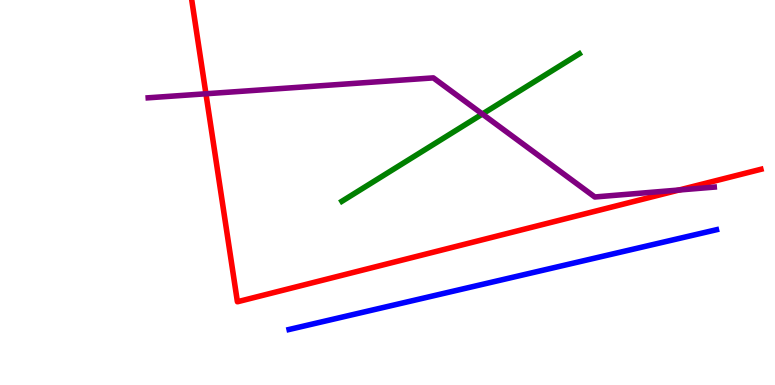[{'lines': ['blue', 'red'], 'intersections': []}, {'lines': ['green', 'red'], 'intersections': []}, {'lines': ['purple', 'red'], 'intersections': [{'x': 2.66, 'y': 7.56}, {'x': 8.76, 'y': 5.06}]}, {'lines': ['blue', 'green'], 'intersections': []}, {'lines': ['blue', 'purple'], 'intersections': []}, {'lines': ['green', 'purple'], 'intersections': [{'x': 6.22, 'y': 7.04}]}]